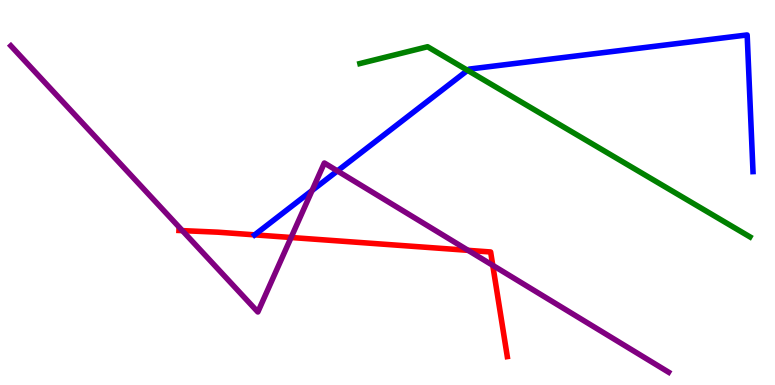[{'lines': ['blue', 'red'], 'intersections': [{'x': 3.29, 'y': 3.9}]}, {'lines': ['green', 'red'], 'intersections': []}, {'lines': ['purple', 'red'], 'intersections': [{'x': 2.35, 'y': 4.01}, {'x': 3.76, 'y': 3.83}, {'x': 6.04, 'y': 3.5}, {'x': 6.36, 'y': 3.11}]}, {'lines': ['blue', 'green'], 'intersections': [{'x': 6.03, 'y': 8.17}]}, {'lines': ['blue', 'purple'], 'intersections': [{'x': 4.03, 'y': 5.05}, {'x': 4.35, 'y': 5.56}]}, {'lines': ['green', 'purple'], 'intersections': []}]